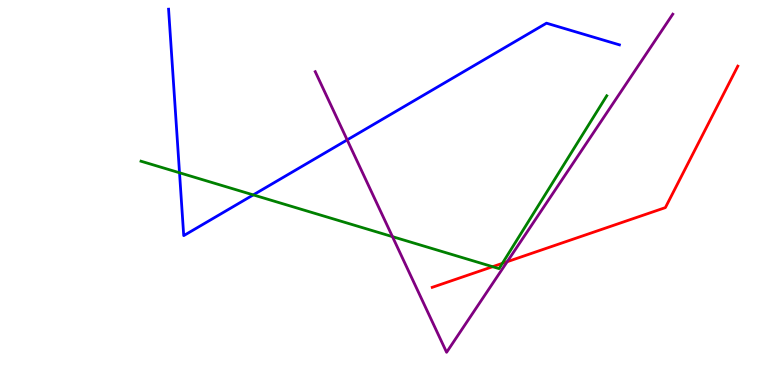[{'lines': ['blue', 'red'], 'intersections': []}, {'lines': ['green', 'red'], 'intersections': [{'x': 6.36, 'y': 3.07}, {'x': 6.48, 'y': 3.16}]}, {'lines': ['purple', 'red'], 'intersections': [{'x': 6.54, 'y': 3.2}]}, {'lines': ['blue', 'green'], 'intersections': [{'x': 2.32, 'y': 5.51}, {'x': 3.27, 'y': 4.94}]}, {'lines': ['blue', 'purple'], 'intersections': [{'x': 4.48, 'y': 6.37}]}, {'lines': ['green', 'purple'], 'intersections': [{'x': 5.06, 'y': 3.85}]}]